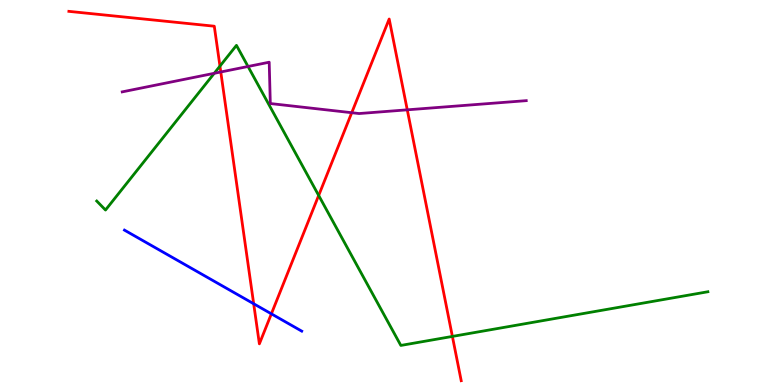[{'lines': ['blue', 'red'], 'intersections': [{'x': 3.27, 'y': 2.11}, {'x': 3.5, 'y': 1.85}]}, {'lines': ['green', 'red'], 'intersections': [{'x': 2.84, 'y': 8.28}, {'x': 4.11, 'y': 4.92}, {'x': 5.84, 'y': 1.26}]}, {'lines': ['purple', 'red'], 'intersections': [{'x': 2.85, 'y': 8.13}, {'x': 4.54, 'y': 7.07}, {'x': 5.26, 'y': 7.15}]}, {'lines': ['blue', 'green'], 'intersections': []}, {'lines': ['blue', 'purple'], 'intersections': []}, {'lines': ['green', 'purple'], 'intersections': [{'x': 2.76, 'y': 8.1}, {'x': 3.2, 'y': 8.27}]}]